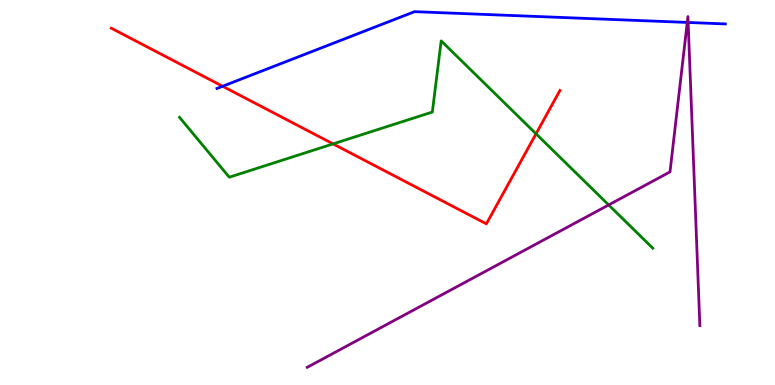[{'lines': ['blue', 'red'], 'intersections': [{'x': 2.87, 'y': 7.76}]}, {'lines': ['green', 'red'], 'intersections': [{'x': 4.3, 'y': 6.26}, {'x': 6.92, 'y': 6.52}]}, {'lines': ['purple', 'red'], 'intersections': []}, {'lines': ['blue', 'green'], 'intersections': []}, {'lines': ['blue', 'purple'], 'intersections': [{'x': 8.87, 'y': 9.42}, {'x': 8.88, 'y': 9.42}]}, {'lines': ['green', 'purple'], 'intersections': [{'x': 7.85, 'y': 4.68}]}]